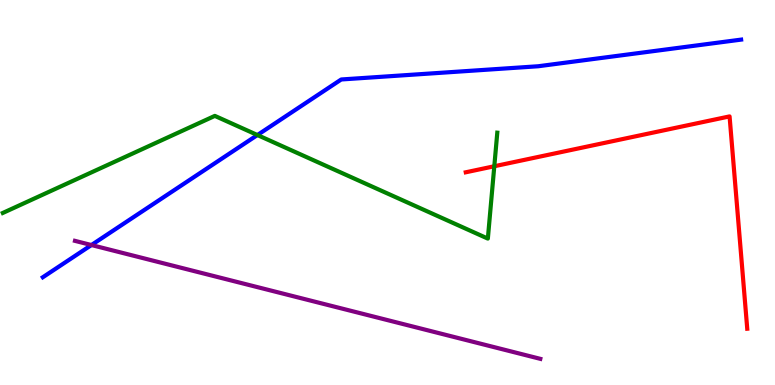[{'lines': ['blue', 'red'], 'intersections': []}, {'lines': ['green', 'red'], 'intersections': [{'x': 6.38, 'y': 5.68}]}, {'lines': ['purple', 'red'], 'intersections': []}, {'lines': ['blue', 'green'], 'intersections': [{'x': 3.32, 'y': 6.49}]}, {'lines': ['blue', 'purple'], 'intersections': [{'x': 1.18, 'y': 3.64}]}, {'lines': ['green', 'purple'], 'intersections': []}]